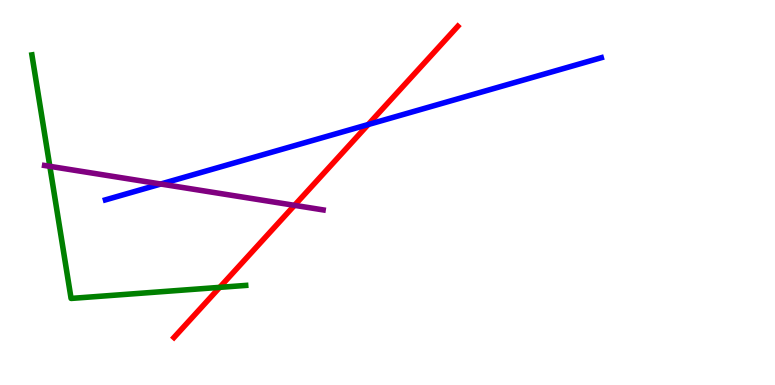[{'lines': ['blue', 'red'], 'intersections': [{'x': 4.75, 'y': 6.77}]}, {'lines': ['green', 'red'], 'intersections': [{'x': 2.83, 'y': 2.54}]}, {'lines': ['purple', 'red'], 'intersections': [{'x': 3.8, 'y': 4.67}]}, {'lines': ['blue', 'green'], 'intersections': []}, {'lines': ['blue', 'purple'], 'intersections': [{'x': 2.07, 'y': 5.22}]}, {'lines': ['green', 'purple'], 'intersections': [{'x': 0.643, 'y': 5.68}]}]